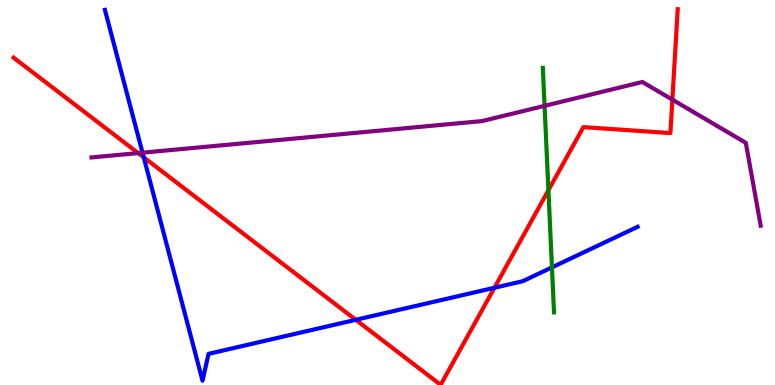[{'lines': ['blue', 'red'], 'intersections': [{'x': 1.85, 'y': 5.91}, {'x': 4.59, 'y': 1.69}, {'x': 6.38, 'y': 2.53}]}, {'lines': ['green', 'red'], 'intersections': [{'x': 7.08, 'y': 5.06}]}, {'lines': ['purple', 'red'], 'intersections': [{'x': 1.78, 'y': 6.02}, {'x': 8.68, 'y': 7.41}]}, {'lines': ['blue', 'green'], 'intersections': [{'x': 7.12, 'y': 3.06}]}, {'lines': ['blue', 'purple'], 'intersections': [{'x': 1.84, 'y': 6.03}]}, {'lines': ['green', 'purple'], 'intersections': [{'x': 7.03, 'y': 7.25}]}]